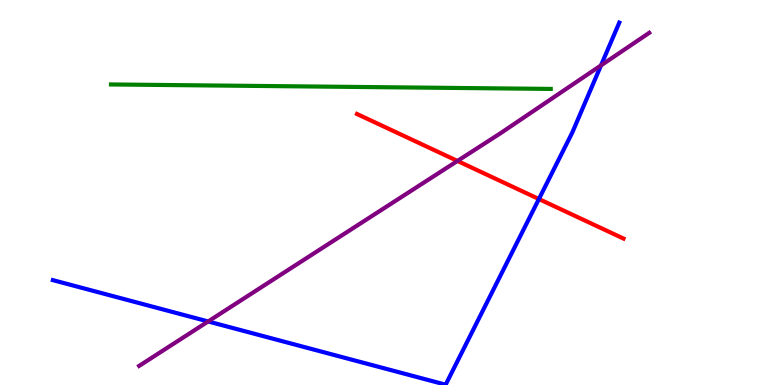[{'lines': ['blue', 'red'], 'intersections': [{'x': 6.95, 'y': 4.83}]}, {'lines': ['green', 'red'], 'intersections': []}, {'lines': ['purple', 'red'], 'intersections': [{'x': 5.9, 'y': 5.82}]}, {'lines': ['blue', 'green'], 'intersections': []}, {'lines': ['blue', 'purple'], 'intersections': [{'x': 2.69, 'y': 1.65}, {'x': 7.75, 'y': 8.3}]}, {'lines': ['green', 'purple'], 'intersections': []}]